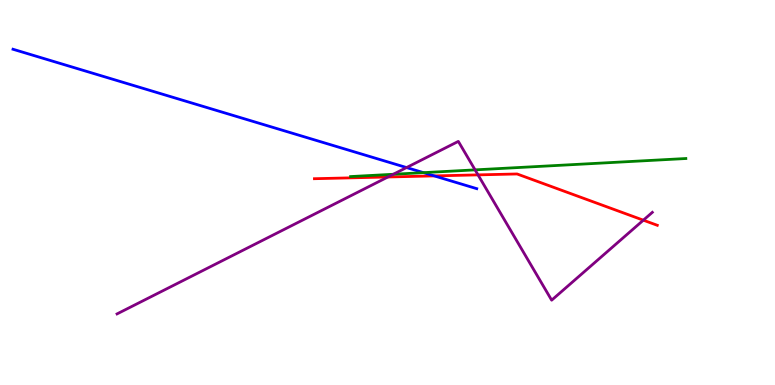[{'lines': ['blue', 'red'], 'intersections': [{'x': 5.6, 'y': 5.43}]}, {'lines': ['green', 'red'], 'intersections': []}, {'lines': ['purple', 'red'], 'intersections': [{'x': 5.01, 'y': 5.4}, {'x': 6.17, 'y': 5.46}, {'x': 8.3, 'y': 4.28}]}, {'lines': ['blue', 'green'], 'intersections': [{'x': 5.46, 'y': 5.52}]}, {'lines': ['blue', 'purple'], 'intersections': [{'x': 5.25, 'y': 5.65}]}, {'lines': ['green', 'purple'], 'intersections': [{'x': 5.07, 'y': 5.47}, {'x': 6.13, 'y': 5.59}]}]